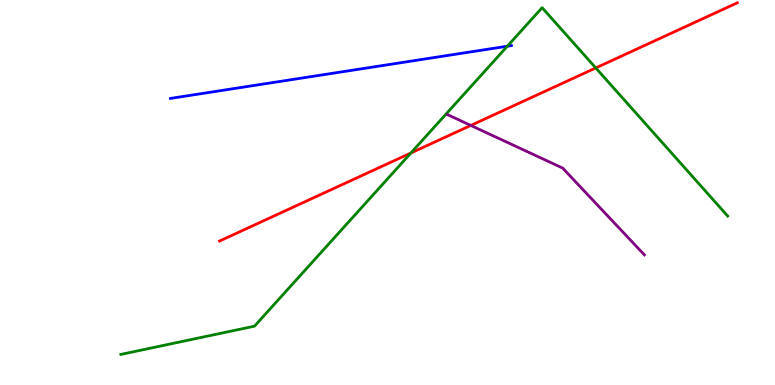[{'lines': ['blue', 'red'], 'intersections': []}, {'lines': ['green', 'red'], 'intersections': [{'x': 5.3, 'y': 6.03}, {'x': 7.69, 'y': 8.24}]}, {'lines': ['purple', 'red'], 'intersections': [{'x': 6.07, 'y': 6.74}]}, {'lines': ['blue', 'green'], 'intersections': [{'x': 6.55, 'y': 8.8}]}, {'lines': ['blue', 'purple'], 'intersections': []}, {'lines': ['green', 'purple'], 'intersections': []}]